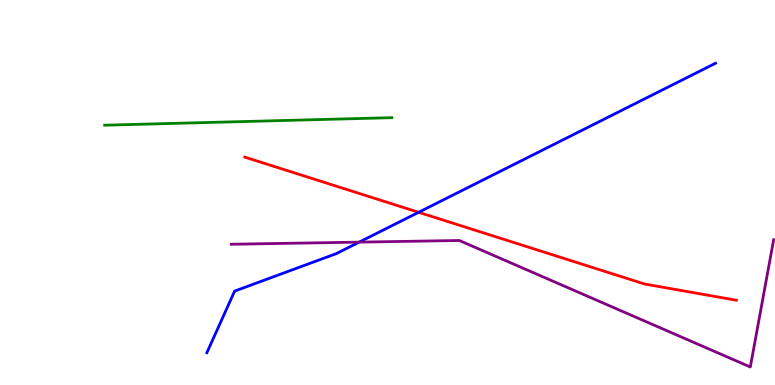[{'lines': ['blue', 'red'], 'intersections': [{'x': 5.4, 'y': 4.49}]}, {'lines': ['green', 'red'], 'intersections': []}, {'lines': ['purple', 'red'], 'intersections': []}, {'lines': ['blue', 'green'], 'intersections': []}, {'lines': ['blue', 'purple'], 'intersections': [{'x': 4.63, 'y': 3.71}]}, {'lines': ['green', 'purple'], 'intersections': []}]